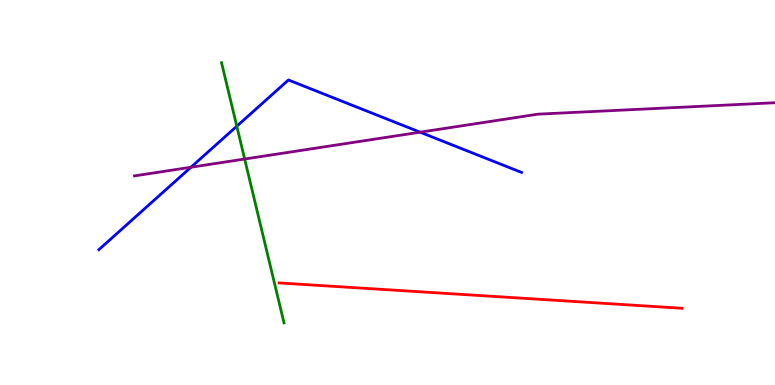[{'lines': ['blue', 'red'], 'intersections': []}, {'lines': ['green', 'red'], 'intersections': []}, {'lines': ['purple', 'red'], 'intersections': []}, {'lines': ['blue', 'green'], 'intersections': [{'x': 3.06, 'y': 6.72}]}, {'lines': ['blue', 'purple'], 'intersections': [{'x': 2.46, 'y': 5.66}, {'x': 5.42, 'y': 6.57}]}, {'lines': ['green', 'purple'], 'intersections': [{'x': 3.16, 'y': 5.87}]}]